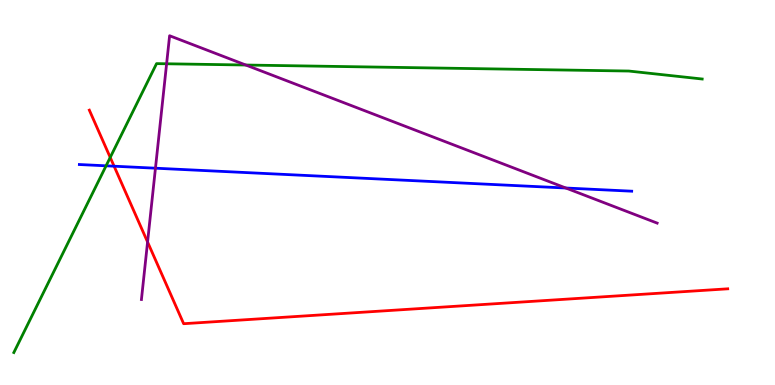[{'lines': ['blue', 'red'], 'intersections': [{'x': 1.47, 'y': 5.68}]}, {'lines': ['green', 'red'], 'intersections': [{'x': 1.42, 'y': 5.91}]}, {'lines': ['purple', 'red'], 'intersections': [{'x': 1.9, 'y': 3.71}]}, {'lines': ['blue', 'green'], 'intersections': [{'x': 1.37, 'y': 5.69}]}, {'lines': ['blue', 'purple'], 'intersections': [{'x': 2.01, 'y': 5.63}, {'x': 7.3, 'y': 5.12}]}, {'lines': ['green', 'purple'], 'intersections': [{'x': 2.15, 'y': 8.34}, {'x': 3.17, 'y': 8.31}]}]